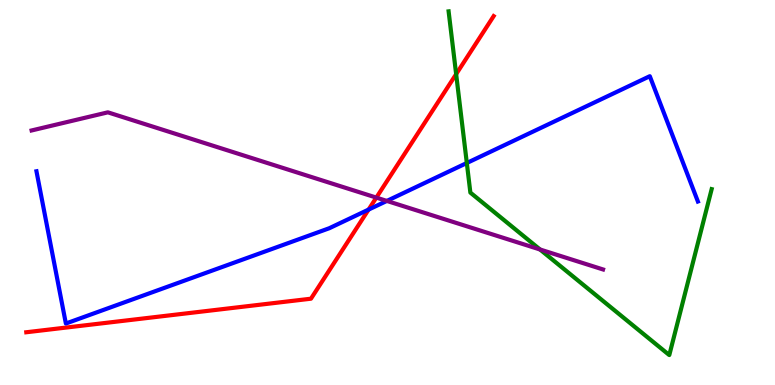[{'lines': ['blue', 'red'], 'intersections': [{'x': 4.76, 'y': 4.56}]}, {'lines': ['green', 'red'], 'intersections': [{'x': 5.89, 'y': 8.07}]}, {'lines': ['purple', 'red'], 'intersections': [{'x': 4.86, 'y': 4.87}]}, {'lines': ['blue', 'green'], 'intersections': [{'x': 6.02, 'y': 5.77}]}, {'lines': ['blue', 'purple'], 'intersections': [{'x': 4.99, 'y': 4.78}]}, {'lines': ['green', 'purple'], 'intersections': [{'x': 6.97, 'y': 3.52}]}]